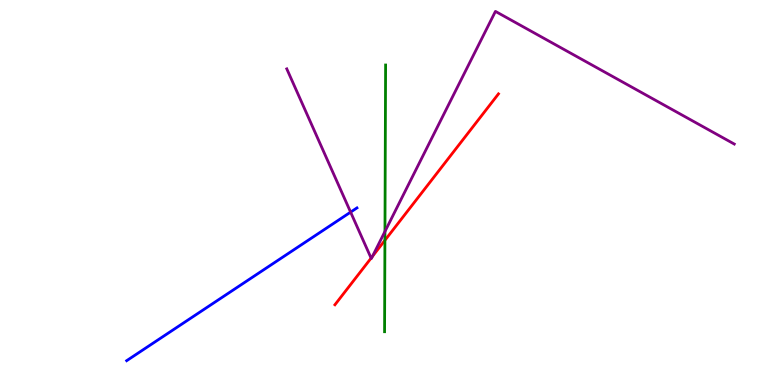[{'lines': ['blue', 'red'], 'intersections': []}, {'lines': ['green', 'red'], 'intersections': [{'x': 4.97, 'y': 3.76}]}, {'lines': ['purple', 'red'], 'intersections': [{'x': 4.79, 'y': 3.3}, {'x': 4.81, 'y': 3.34}]}, {'lines': ['blue', 'green'], 'intersections': []}, {'lines': ['blue', 'purple'], 'intersections': [{'x': 4.52, 'y': 4.49}]}, {'lines': ['green', 'purple'], 'intersections': [{'x': 4.97, 'y': 3.99}]}]